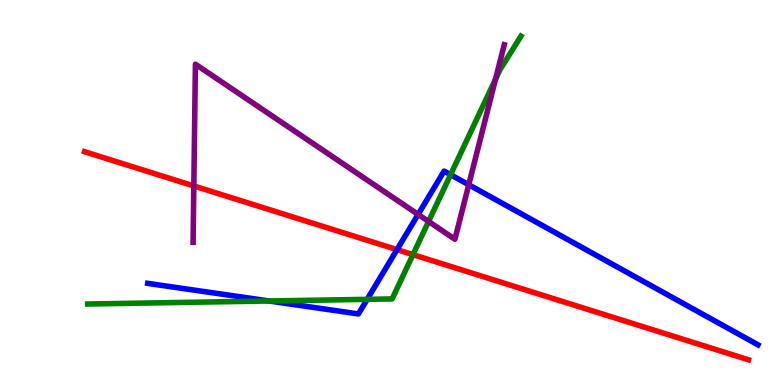[{'lines': ['blue', 'red'], 'intersections': [{'x': 5.12, 'y': 3.52}]}, {'lines': ['green', 'red'], 'intersections': [{'x': 5.33, 'y': 3.39}]}, {'lines': ['purple', 'red'], 'intersections': [{'x': 2.5, 'y': 5.17}]}, {'lines': ['blue', 'green'], 'intersections': [{'x': 3.47, 'y': 2.18}, {'x': 4.74, 'y': 2.22}, {'x': 5.81, 'y': 5.46}]}, {'lines': ['blue', 'purple'], 'intersections': [{'x': 5.4, 'y': 4.43}, {'x': 6.05, 'y': 5.2}]}, {'lines': ['green', 'purple'], 'intersections': [{'x': 5.53, 'y': 4.25}, {'x': 6.39, 'y': 7.94}]}]